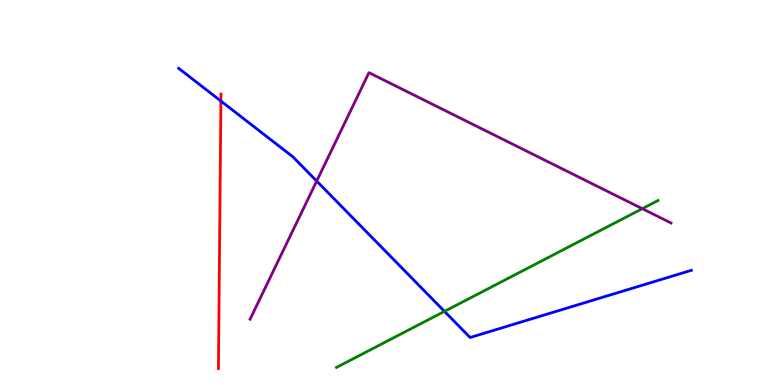[{'lines': ['blue', 'red'], 'intersections': [{'x': 2.85, 'y': 7.38}]}, {'lines': ['green', 'red'], 'intersections': []}, {'lines': ['purple', 'red'], 'intersections': []}, {'lines': ['blue', 'green'], 'intersections': [{'x': 5.74, 'y': 1.91}]}, {'lines': ['blue', 'purple'], 'intersections': [{'x': 4.09, 'y': 5.3}]}, {'lines': ['green', 'purple'], 'intersections': [{'x': 8.29, 'y': 4.58}]}]